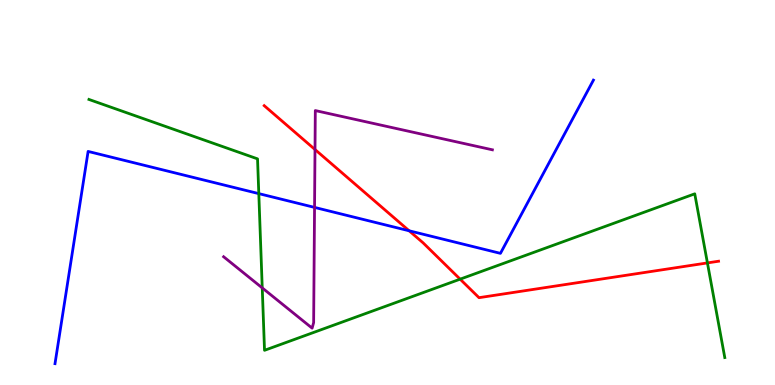[{'lines': ['blue', 'red'], 'intersections': [{'x': 5.28, 'y': 4.01}]}, {'lines': ['green', 'red'], 'intersections': [{'x': 5.94, 'y': 2.75}, {'x': 9.13, 'y': 3.17}]}, {'lines': ['purple', 'red'], 'intersections': [{'x': 4.06, 'y': 6.12}]}, {'lines': ['blue', 'green'], 'intersections': [{'x': 3.34, 'y': 4.97}]}, {'lines': ['blue', 'purple'], 'intersections': [{'x': 4.06, 'y': 4.61}]}, {'lines': ['green', 'purple'], 'intersections': [{'x': 3.38, 'y': 2.52}]}]